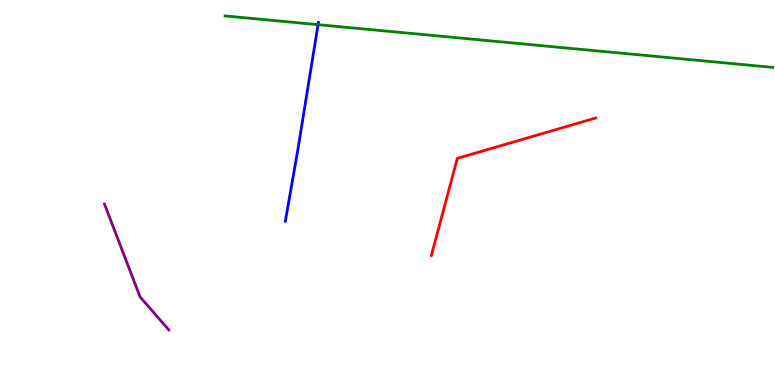[{'lines': ['blue', 'red'], 'intersections': []}, {'lines': ['green', 'red'], 'intersections': []}, {'lines': ['purple', 'red'], 'intersections': []}, {'lines': ['blue', 'green'], 'intersections': [{'x': 4.1, 'y': 9.36}]}, {'lines': ['blue', 'purple'], 'intersections': []}, {'lines': ['green', 'purple'], 'intersections': []}]